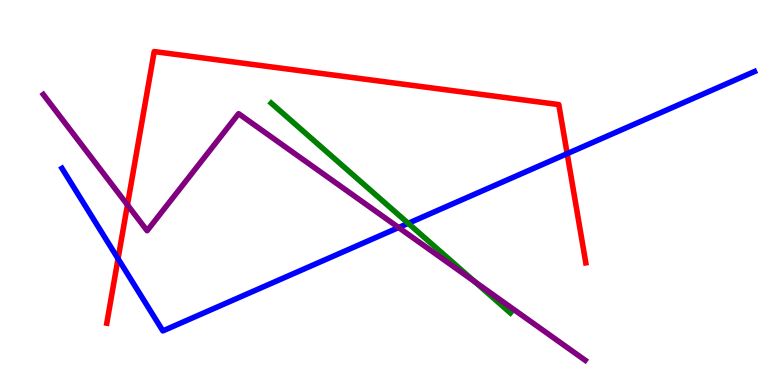[{'lines': ['blue', 'red'], 'intersections': [{'x': 1.52, 'y': 3.28}, {'x': 7.32, 'y': 6.01}]}, {'lines': ['green', 'red'], 'intersections': []}, {'lines': ['purple', 'red'], 'intersections': [{'x': 1.64, 'y': 4.68}]}, {'lines': ['blue', 'green'], 'intersections': [{'x': 5.27, 'y': 4.2}]}, {'lines': ['blue', 'purple'], 'intersections': [{'x': 5.14, 'y': 4.09}]}, {'lines': ['green', 'purple'], 'intersections': [{'x': 6.13, 'y': 2.68}]}]